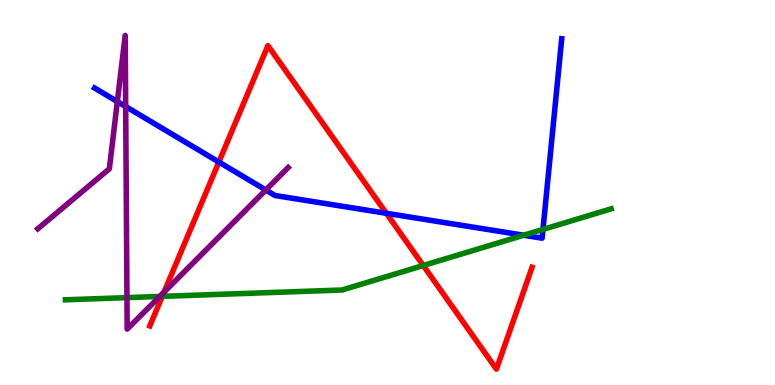[{'lines': ['blue', 'red'], 'intersections': [{'x': 2.82, 'y': 5.79}, {'x': 4.99, 'y': 4.46}]}, {'lines': ['green', 'red'], 'intersections': [{'x': 2.09, 'y': 2.3}, {'x': 5.46, 'y': 3.1}]}, {'lines': ['purple', 'red'], 'intersections': [{'x': 2.12, 'y': 2.41}]}, {'lines': ['blue', 'green'], 'intersections': [{'x': 6.76, 'y': 3.89}, {'x': 7.01, 'y': 4.04}]}, {'lines': ['blue', 'purple'], 'intersections': [{'x': 1.51, 'y': 7.36}, {'x': 1.62, 'y': 7.23}, {'x': 3.43, 'y': 5.07}]}, {'lines': ['green', 'purple'], 'intersections': [{'x': 1.64, 'y': 2.27}, {'x': 2.06, 'y': 2.3}]}]